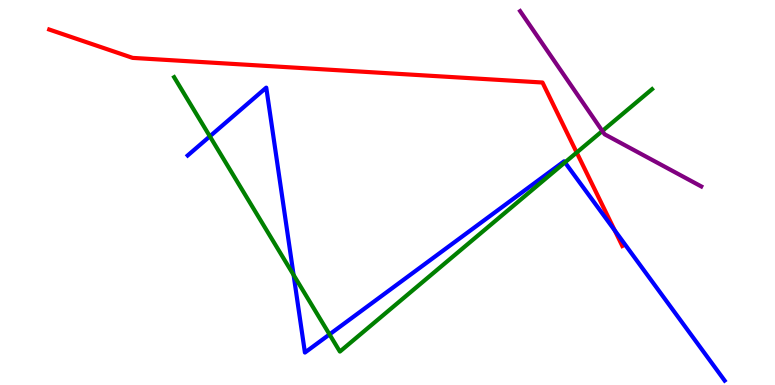[{'lines': ['blue', 'red'], 'intersections': [{'x': 7.93, 'y': 4.02}]}, {'lines': ['green', 'red'], 'intersections': [{'x': 7.44, 'y': 6.04}]}, {'lines': ['purple', 'red'], 'intersections': []}, {'lines': ['blue', 'green'], 'intersections': [{'x': 2.71, 'y': 6.46}, {'x': 3.79, 'y': 2.86}, {'x': 4.25, 'y': 1.31}, {'x': 7.29, 'y': 5.78}]}, {'lines': ['blue', 'purple'], 'intersections': []}, {'lines': ['green', 'purple'], 'intersections': [{'x': 7.77, 'y': 6.6}]}]